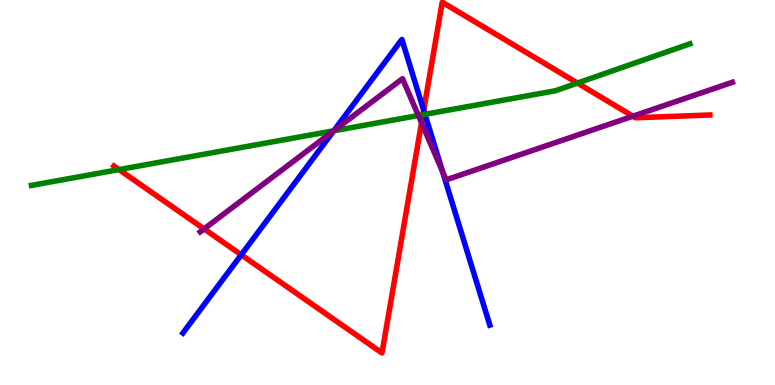[{'lines': ['blue', 'red'], 'intersections': [{'x': 3.11, 'y': 3.38}, {'x': 5.47, 'y': 7.14}]}, {'lines': ['green', 'red'], 'intersections': [{'x': 1.54, 'y': 5.6}, {'x': 5.46, 'y': 7.02}, {'x': 7.45, 'y': 7.84}]}, {'lines': ['purple', 'red'], 'intersections': [{'x': 2.63, 'y': 4.05}, {'x': 5.44, 'y': 6.81}, {'x': 8.17, 'y': 6.98}]}, {'lines': ['blue', 'green'], 'intersections': [{'x': 4.31, 'y': 6.6}, {'x': 5.48, 'y': 7.03}]}, {'lines': ['blue', 'purple'], 'intersections': [{'x': 4.31, 'y': 6.61}, {'x': 5.71, 'y': 5.54}]}, {'lines': ['green', 'purple'], 'intersections': [{'x': 4.31, 'y': 6.6}, {'x': 5.4, 'y': 7.0}]}]